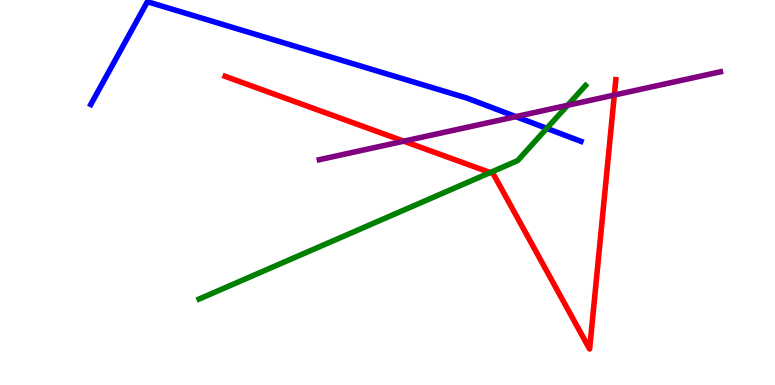[{'lines': ['blue', 'red'], 'intersections': []}, {'lines': ['green', 'red'], 'intersections': [{'x': 6.33, 'y': 5.52}]}, {'lines': ['purple', 'red'], 'intersections': [{'x': 5.21, 'y': 6.33}, {'x': 7.93, 'y': 7.53}]}, {'lines': ['blue', 'green'], 'intersections': [{'x': 7.06, 'y': 6.67}]}, {'lines': ['blue', 'purple'], 'intersections': [{'x': 6.66, 'y': 6.97}]}, {'lines': ['green', 'purple'], 'intersections': [{'x': 7.32, 'y': 7.27}]}]